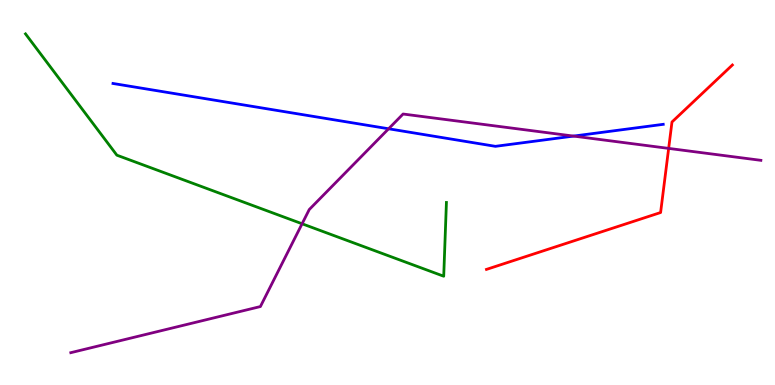[{'lines': ['blue', 'red'], 'intersections': []}, {'lines': ['green', 'red'], 'intersections': []}, {'lines': ['purple', 'red'], 'intersections': [{'x': 8.63, 'y': 6.15}]}, {'lines': ['blue', 'green'], 'intersections': []}, {'lines': ['blue', 'purple'], 'intersections': [{'x': 5.01, 'y': 6.66}, {'x': 7.4, 'y': 6.47}]}, {'lines': ['green', 'purple'], 'intersections': [{'x': 3.9, 'y': 4.19}]}]